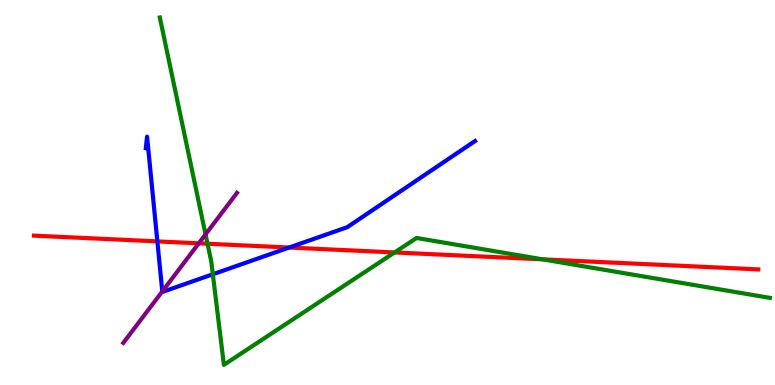[{'lines': ['blue', 'red'], 'intersections': [{'x': 2.03, 'y': 3.73}, {'x': 3.73, 'y': 3.57}]}, {'lines': ['green', 'red'], 'intersections': [{'x': 2.68, 'y': 3.67}, {'x': 5.09, 'y': 3.44}, {'x': 7.0, 'y': 3.26}]}, {'lines': ['purple', 'red'], 'intersections': [{'x': 2.56, 'y': 3.68}]}, {'lines': ['blue', 'green'], 'intersections': [{'x': 2.75, 'y': 2.88}]}, {'lines': ['blue', 'purple'], 'intersections': [{'x': 2.09, 'y': 2.43}]}, {'lines': ['green', 'purple'], 'intersections': [{'x': 2.65, 'y': 3.91}]}]